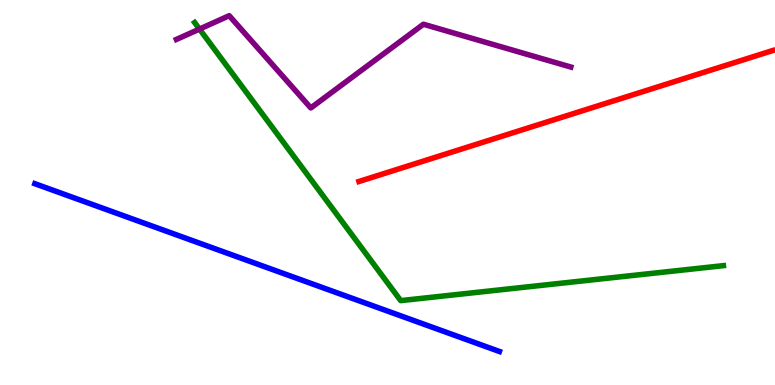[{'lines': ['blue', 'red'], 'intersections': []}, {'lines': ['green', 'red'], 'intersections': []}, {'lines': ['purple', 'red'], 'intersections': []}, {'lines': ['blue', 'green'], 'intersections': []}, {'lines': ['blue', 'purple'], 'intersections': []}, {'lines': ['green', 'purple'], 'intersections': [{'x': 2.57, 'y': 9.25}]}]